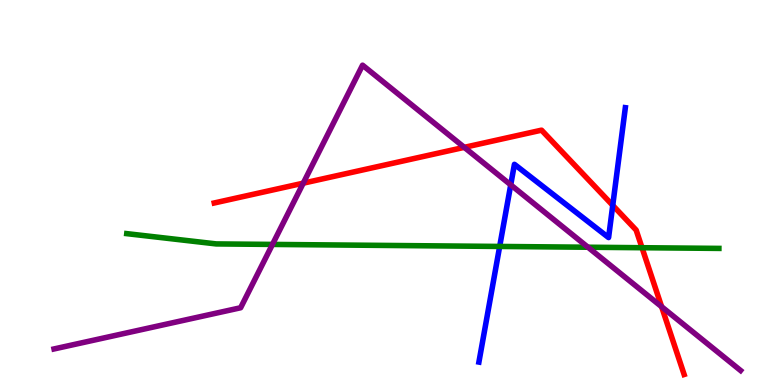[{'lines': ['blue', 'red'], 'intersections': [{'x': 7.91, 'y': 4.67}]}, {'lines': ['green', 'red'], 'intersections': [{'x': 8.28, 'y': 3.57}]}, {'lines': ['purple', 'red'], 'intersections': [{'x': 3.91, 'y': 5.24}, {'x': 5.99, 'y': 6.17}, {'x': 8.54, 'y': 2.03}]}, {'lines': ['blue', 'green'], 'intersections': [{'x': 6.45, 'y': 3.6}]}, {'lines': ['blue', 'purple'], 'intersections': [{'x': 6.59, 'y': 5.2}]}, {'lines': ['green', 'purple'], 'intersections': [{'x': 3.52, 'y': 3.65}, {'x': 7.59, 'y': 3.58}]}]